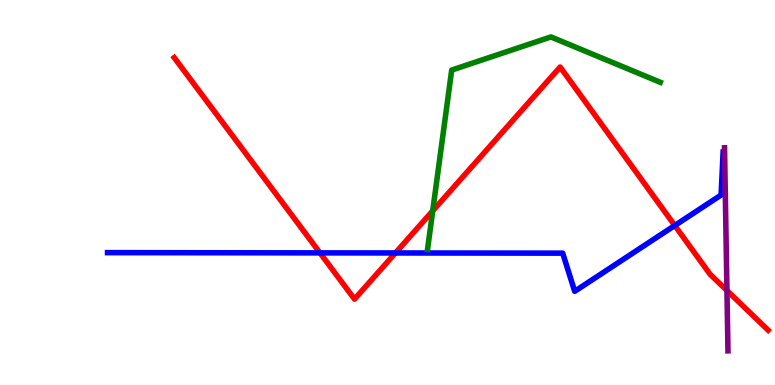[{'lines': ['blue', 'red'], 'intersections': [{'x': 4.13, 'y': 3.43}, {'x': 5.1, 'y': 3.43}, {'x': 8.71, 'y': 4.14}]}, {'lines': ['green', 'red'], 'intersections': [{'x': 5.58, 'y': 4.52}]}, {'lines': ['purple', 'red'], 'intersections': [{'x': 9.38, 'y': 2.45}]}, {'lines': ['blue', 'green'], 'intersections': []}, {'lines': ['blue', 'purple'], 'intersections': []}, {'lines': ['green', 'purple'], 'intersections': []}]